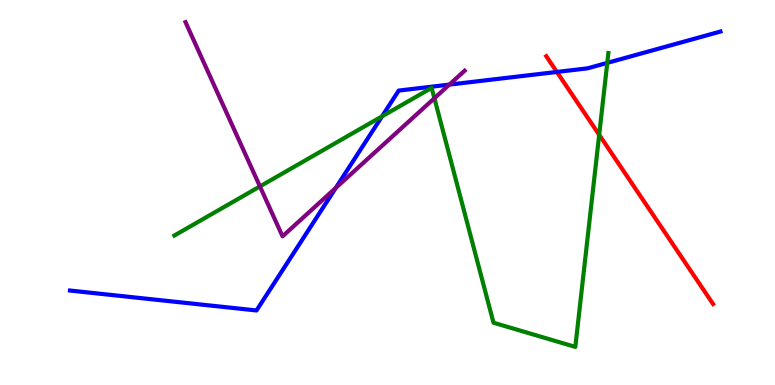[{'lines': ['blue', 'red'], 'intersections': [{'x': 7.19, 'y': 8.13}]}, {'lines': ['green', 'red'], 'intersections': [{'x': 7.73, 'y': 6.5}]}, {'lines': ['purple', 'red'], 'intersections': []}, {'lines': ['blue', 'green'], 'intersections': [{'x': 4.93, 'y': 6.98}, {'x': 7.84, 'y': 8.37}]}, {'lines': ['blue', 'purple'], 'intersections': [{'x': 4.33, 'y': 5.12}, {'x': 5.8, 'y': 7.8}]}, {'lines': ['green', 'purple'], 'intersections': [{'x': 3.35, 'y': 5.16}, {'x': 5.6, 'y': 7.45}]}]